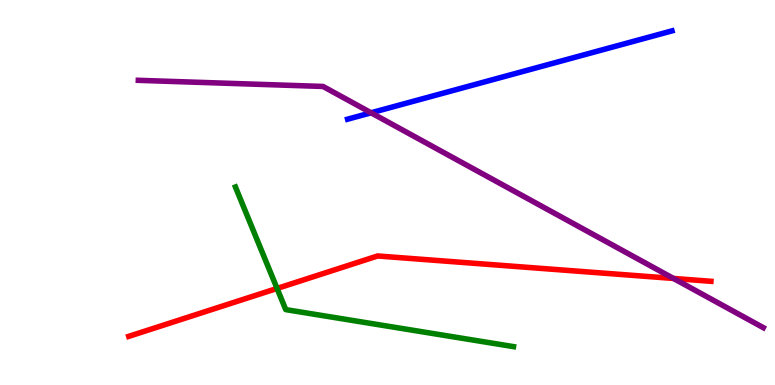[{'lines': ['blue', 'red'], 'intersections': []}, {'lines': ['green', 'red'], 'intersections': [{'x': 3.58, 'y': 2.51}]}, {'lines': ['purple', 'red'], 'intersections': [{'x': 8.69, 'y': 2.77}]}, {'lines': ['blue', 'green'], 'intersections': []}, {'lines': ['blue', 'purple'], 'intersections': [{'x': 4.79, 'y': 7.07}]}, {'lines': ['green', 'purple'], 'intersections': []}]